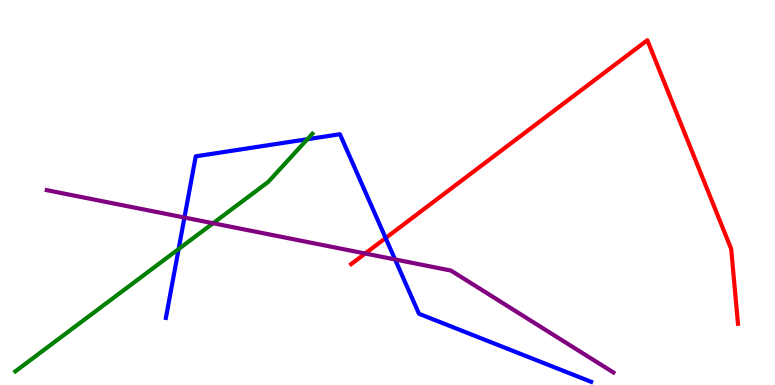[{'lines': ['blue', 'red'], 'intersections': [{'x': 4.98, 'y': 3.82}]}, {'lines': ['green', 'red'], 'intersections': []}, {'lines': ['purple', 'red'], 'intersections': [{'x': 4.71, 'y': 3.42}]}, {'lines': ['blue', 'green'], 'intersections': [{'x': 2.3, 'y': 3.53}, {'x': 3.97, 'y': 6.38}]}, {'lines': ['blue', 'purple'], 'intersections': [{'x': 2.38, 'y': 4.35}, {'x': 5.1, 'y': 3.26}]}, {'lines': ['green', 'purple'], 'intersections': [{'x': 2.75, 'y': 4.2}]}]